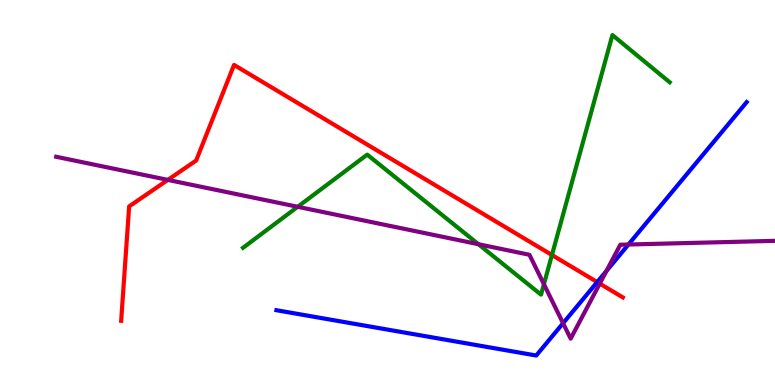[{'lines': ['blue', 'red'], 'intersections': [{'x': 7.71, 'y': 2.67}]}, {'lines': ['green', 'red'], 'intersections': [{'x': 7.12, 'y': 3.38}]}, {'lines': ['purple', 'red'], 'intersections': [{'x': 2.17, 'y': 5.33}, {'x': 7.74, 'y': 2.63}]}, {'lines': ['blue', 'green'], 'intersections': []}, {'lines': ['blue', 'purple'], 'intersections': [{'x': 7.27, 'y': 1.61}, {'x': 7.82, 'y': 2.96}, {'x': 8.11, 'y': 3.65}]}, {'lines': ['green', 'purple'], 'intersections': [{'x': 3.84, 'y': 4.63}, {'x': 6.17, 'y': 3.66}, {'x': 7.02, 'y': 2.62}]}]